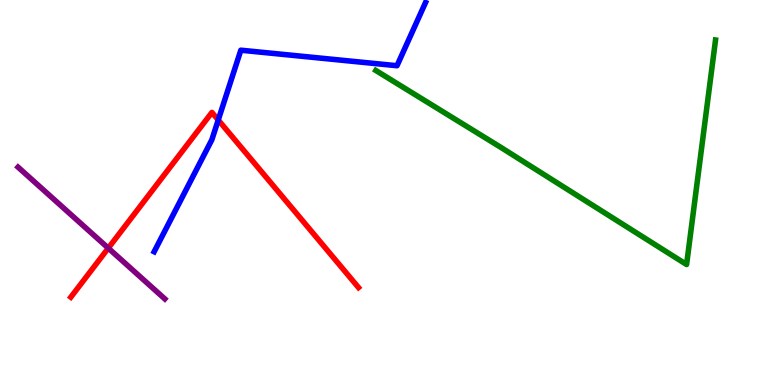[{'lines': ['blue', 'red'], 'intersections': [{'x': 2.82, 'y': 6.88}]}, {'lines': ['green', 'red'], 'intersections': []}, {'lines': ['purple', 'red'], 'intersections': [{'x': 1.4, 'y': 3.55}]}, {'lines': ['blue', 'green'], 'intersections': []}, {'lines': ['blue', 'purple'], 'intersections': []}, {'lines': ['green', 'purple'], 'intersections': []}]